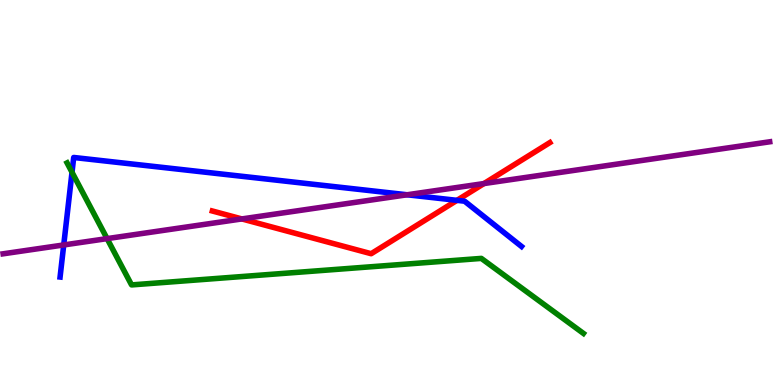[{'lines': ['blue', 'red'], 'intersections': [{'x': 5.9, 'y': 4.8}]}, {'lines': ['green', 'red'], 'intersections': []}, {'lines': ['purple', 'red'], 'intersections': [{'x': 3.12, 'y': 4.31}, {'x': 6.25, 'y': 5.23}]}, {'lines': ['blue', 'green'], 'intersections': [{'x': 0.929, 'y': 5.53}]}, {'lines': ['blue', 'purple'], 'intersections': [{'x': 0.822, 'y': 3.64}, {'x': 5.25, 'y': 4.94}]}, {'lines': ['green', 'purple'], 'intersections': [{'x': 1.38, 'y': 3.8}]}]